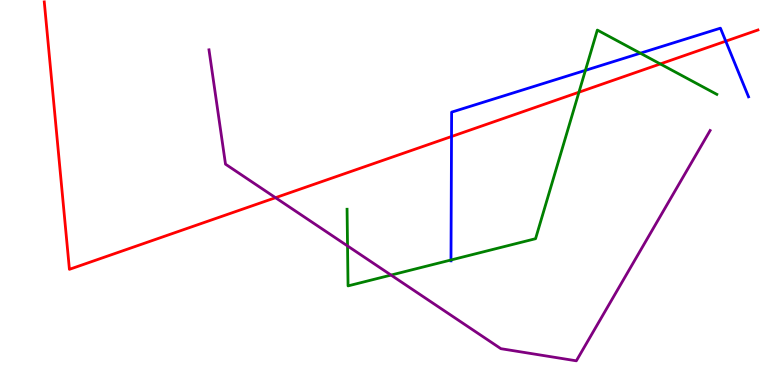[{'lines': ['blue', 'red'], 'intersections': [{'x': 5.83, 'y': 6.45}, {'x': 9.36, 'y': 8.93}]}, {'lines': ['green', 'red'], 'intersections': [{'x': 7.47, 'y': 7.6}, {'x': 8.52, 'y': 8.34}]}, {'lines': ['purple', 'red'], 'intersections': [{'x': 3.56, 'y': 4.87}]}, {'lines': ['blue', 'green'], 'intersections': [{'x': 5.82, 'y': 3.25}, {'x': 7.55, 'y': 8.17}, {'x': 8.26, 'y': 8.62}]}, {'lines': ['blue', 'purple'], 'intersections': []}, {'lines': ['green', 'purple'], 'intersections': [{'x': 4.48, 'y': 3.61}, {'x': 5.05, 'y': 2.86}]}]